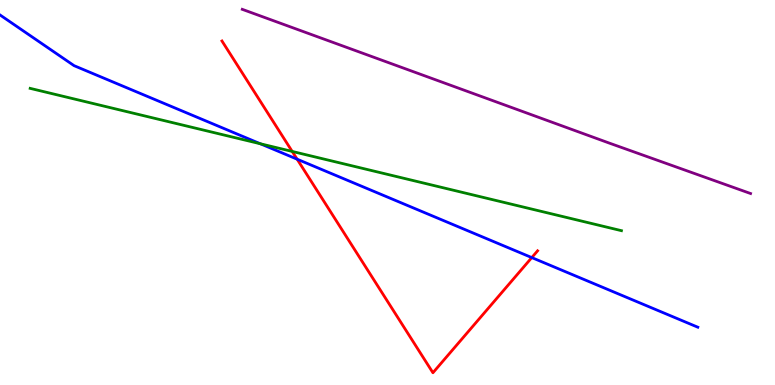[{'lines': ['blue', 'red'], 'intersections': [{'x': 3.83, 'y': 5.87}, {'x': 6.86, 'y': 3.31}]}, {'lines': ['green', 'red'], 'intersections': [{'x': 3.77, 'y': 6.07}]}, {'lines': ['purple', 'red'], 'intersections': []}, {'lines': ['blue', 'green'], 'intersections': [{'x': 3.36, 'y': 6.27}]}, {'lines': ['blue', 'purple'], 'intersections': []}, {'lines': ['green', 'purple'], 'intersections': []}]